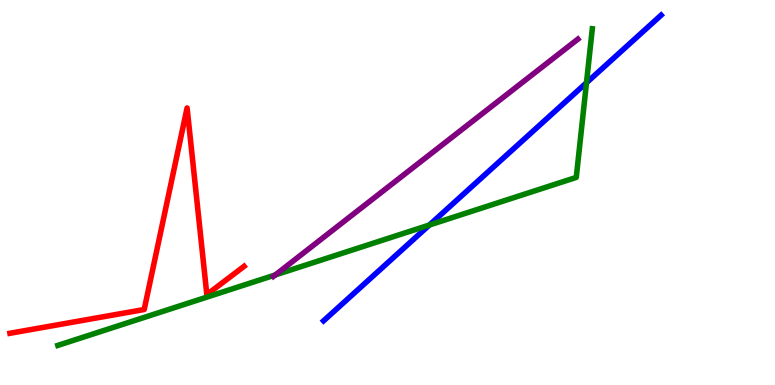[{'lines': ['blue', 'red'], 'intersections': []}, {'lines': ['green', 'red'], 'intersections': []}, {'lines': ['purple', 'red'], 'intersections': []}, {'lines': ['blue', 'green'], 'intersections': [{'x': 5.54, 'y': 4.16}, {'x': 7.57, 'y': 7.85}]}, {'lines': ['blue', 'purple'], 'intersections': []}, {'lines': ['green', 'purple'], 'intersections': [{'x': 3.55, 'y': 2.86}]}]